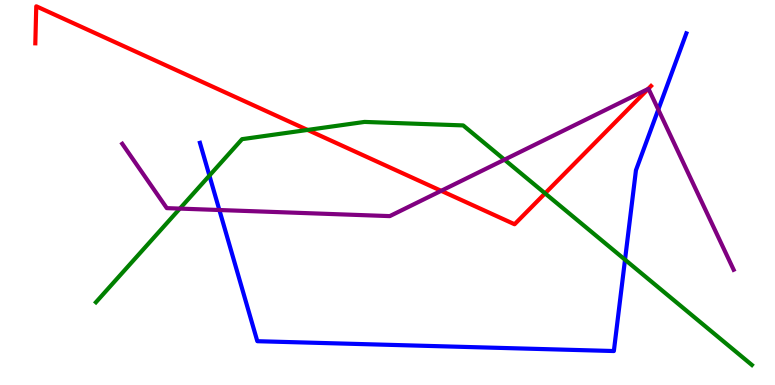[{'lines': ['blue', 'red'], 'intersections': []}, {'lines': ['green', 'red'], 'intersections': [{'x': 3.97, 'y': 6.63}, {'x': 7.03, 'y': 4.98}]}, {'lines': ['purple', 'red'], 'intersections': [{'x': 5.69, 'y': 5.04}, {'x': 8.36, 'y': 7.69}]}, {'lines': ['blue', 'green'], 'intersections': [{'x': 2.7, 'y': 5.44}, {'x': 8.06, 'y': 3.25}]}, {'lines': ['blue', 'purple'], 'intersections': [{'x': 2.83, 'y': 4.55}, {'x': 8.49, 'y': 7.15}]}, {'lines': ['green', 'purple'], 'intersections': [{'x': 2.32, 'y': 4.58}, {'x': 6.51, 'y': 5.85}]}]